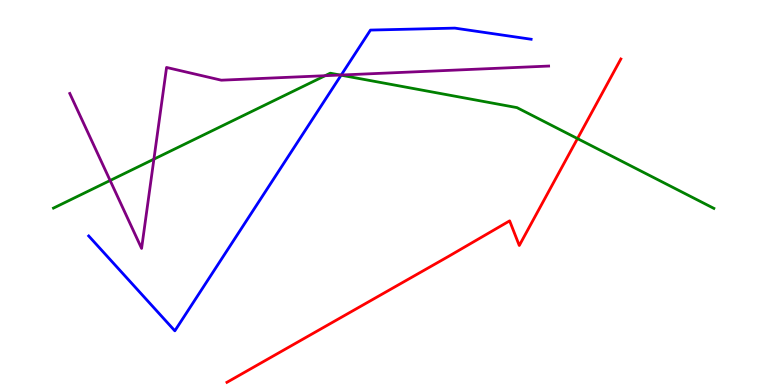[{'lines': ['blue', 'red'], 'intersections': []}, {'lines': ['green', 'red'], 'intersections': [{'x': 7.45, 'y': 6.4}]}, {'lines': ['purple', 'red'], 'intersections': []}, {'lines': ['blue', 'green'], 'intersections': [{'x': 4.4, 'y': 8.05}]}, {'lines': ['blue', 'purple'], 'intersections': [{'x': 4.4, 'y': 8.05}]}, {'lines': ['green', 'purple'], 'intersections': [{'x': 1.42, 'y': 5.31}, {'x': 1.99, 'y': 5.87}, {'x': 4.19, 'y': 8.03}, {'x': 4.39, 'y': 8.05}]}]